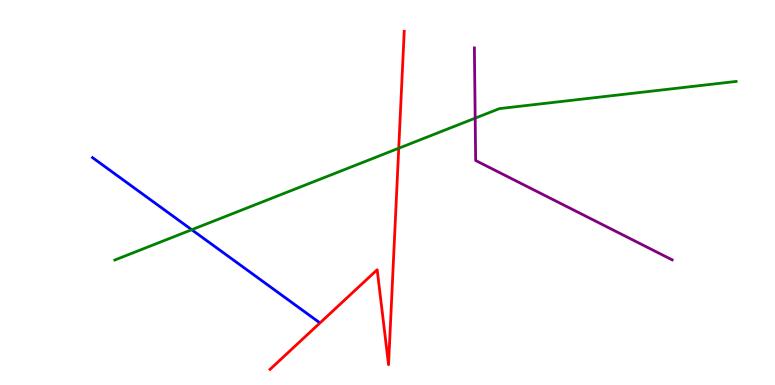[{'lines': ['blue', 'red'], 'intersections': []}, {'lines': ['green', 'red'], 'intersections': [{'x': 5.14, 'y': 6.15}]}, {'lines': ['purple', 'red'], 'intersections': []}, {'lines': ['blue', 'green'], 'intersections': [{'x': 2.47, 'y': 4.03}]}, {'lines': ['blue', 'purple'], 'intersections': []}, {'lines': ['green', 'purple'], 'intersections': [{'x': 6.13, 'y': 6.93}]}]